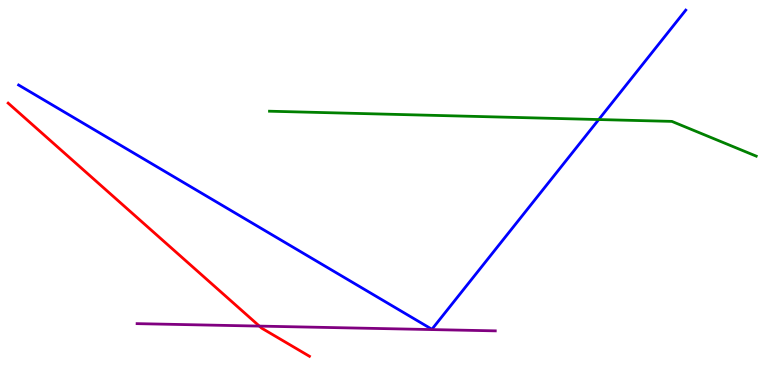[{'lines': ['blue', 'red'], 'intersections': []}, {'lines': ['green', 'red'], 'intersections': []}, {'lines': ['purple', 'red'], 'intersections': [{'x': 3.35, 'y': 1.53}]}, {'lines': ['blue', 'green'], 'intersections': [{'x': 7.73, 'y': 6.9}]}, {'lines': ['blue', 'purple'], 'intersections': []}, {'lines': ['green', 'purple'], 'intersections': []}]